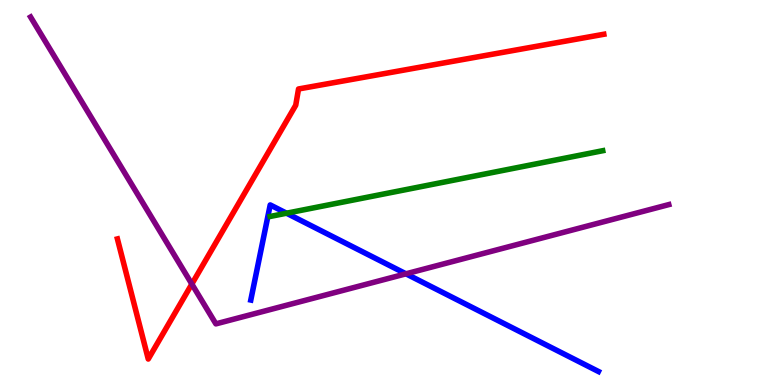[{'lines': ['blue', 'red'], 'intersections': []}, {'lines': ['green', 'red'], 'intersections': []}, {'lines': ['purple', 'red'], 'intersections': [{'x': 2.48, 'y': 2.62}]}, {'lines': ['blue', 'green'], 'intersections': [{'x': 3.7, 'y': 4.46}]}, {'lines': ['blue', 'purple'], 'intersections': [{'x': 5.24, 'y': 2.89}]}, {'lines': ['green', 'purple'], 'intersections': []}]